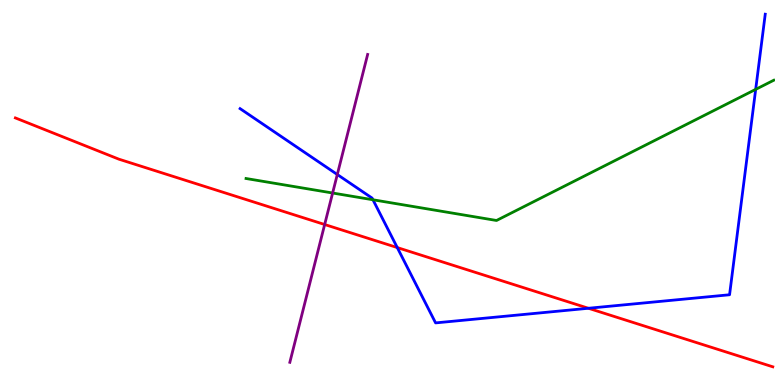[{'lines': ['blue', 'red'], 'intersections': [{'x': 5.13, 'y': 3.57}, {'x': 7.59, 'y': 1.99}]}, {'lines': ['green', 'red'], 'intersections': []}, {'lines': ['purple', 'red'], 'intersections': [{'x': 4.19, 'y': 4.17}]}, {'lines': ['blue', 'green'], 'intersections': [{'x': 4.81, 'y': 4.81}, {'x': 9.75, 'y': 7.68}]}, {'lines': ['blue', 'purple'], 'intersections': [{'x': 4.35, 'y': 5.47}]}, {'lines': ['green', 'purple'], 'intersections': [{'x': 4.29, 'y': 4.99}]}]